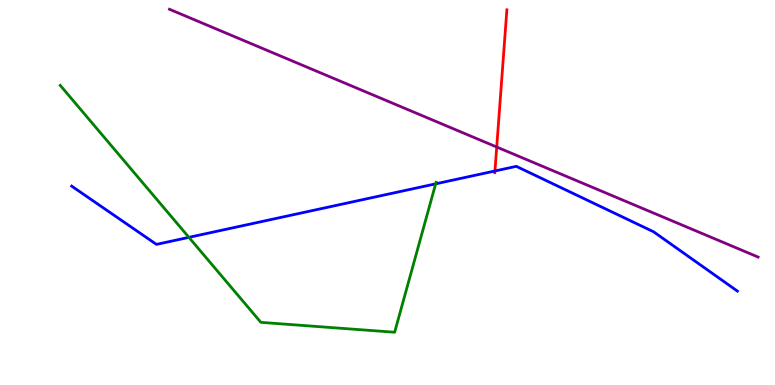[{'lines': ['blue', 'red'], 'intersections': [{'x': 6.39, 'y': 5.56}]}, {'lines': ['green', 'red'], 'intersections': []}, {'lines': ['purple', 'red'], 'intersections': [{'x': 6.41, 'y': 6.18}]}, {'lines': ['blue', 'green'], 'intersections': [{'x': 2.44, 'y': 3.83}, {'x': 5.62, 'y': 5.23}]}, {'lines': ['blue', 'purple'], 'intersections': []}, {'lines': ['green', 'purple'], 'intersections': []}]